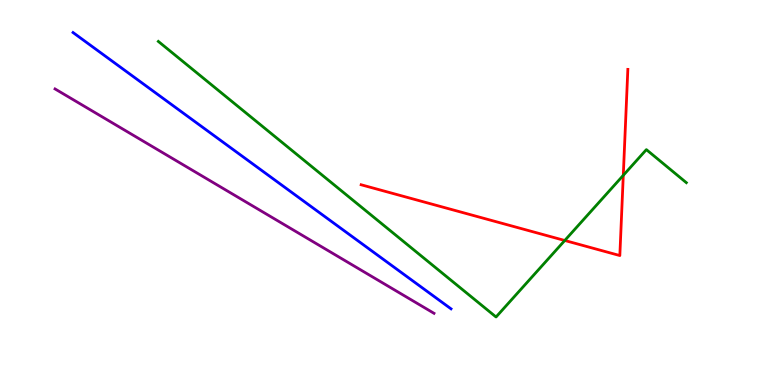[{'lines': ['blue', 'red'], 'intersections': []}, {'lines': ['green', 'red'], 'intersections': [{'x': 7.29, 'y': 3.75}, {'x': 8.04, 'y': 5.45}]}, {'lines': ['purple', 'red'], 'intersections': []}, {'lines': ['blue', 'green'], 'intersections': []}, {'lines': ['blue', 'purple'], 'intersections': []}, {'lines': ['green', 'purple'], 'intersections': []}]